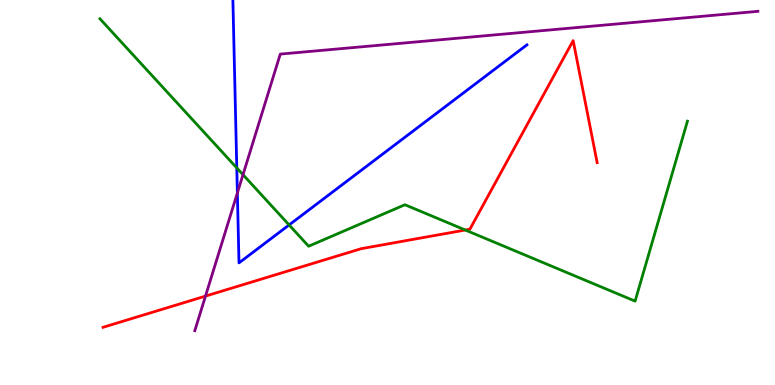[{'lines': ['blue', 'red'], 'intersections': []}, {'lines': ['green', 'red'], 'intersections': [{'x': 6.0, 'y': 4.03}]}, {'lines': ['purple', 'red'], 'intersections': [{'x': 2.65, 'y': 2.31}]}, {'lines': ['blue', 'green'], 'intersections': [{'x': 3.06, 'y': 5.64}, {'x': 3.73, 'y': 4.16}]}, {'lines': ['blue', 'purple'], 'intersections': [{'x': 3.06, 'y': 4.99}]}, {'lines': ['green', 'purple'], 'intersections': [{'x': 3.14, 'y': 5.46}]}]